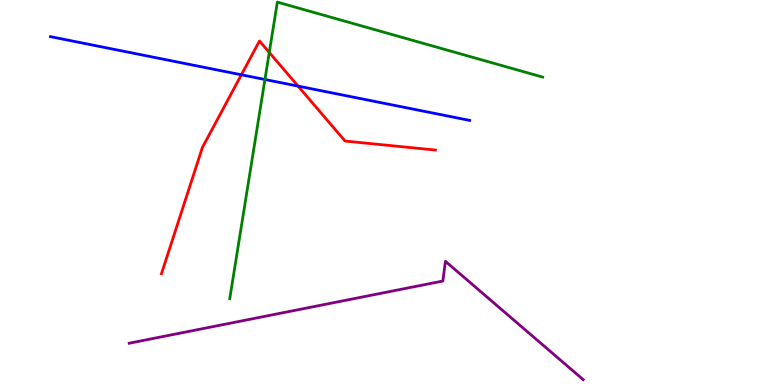[{'lines': ['blue', 'red'], 'intersections': [{'x': 3.11, 'y': 8.06}, {'x': 3.85, 'y': 7.76}]}, {'lines': ['green', 'red'], 'intersections': [{'x': 3.47, 'y': 8.64}]}, {'lines': ['purple', 'red'], 'intersections': []}, {'lines': ['blue', 'green'], 'intersections': [{'x': 3.42, 'y': 7.94}]}, {'lines': ['blue', 'purple'], 'intersections': []}, {'lines': ['green', 'purple'], 'intersections': []}]